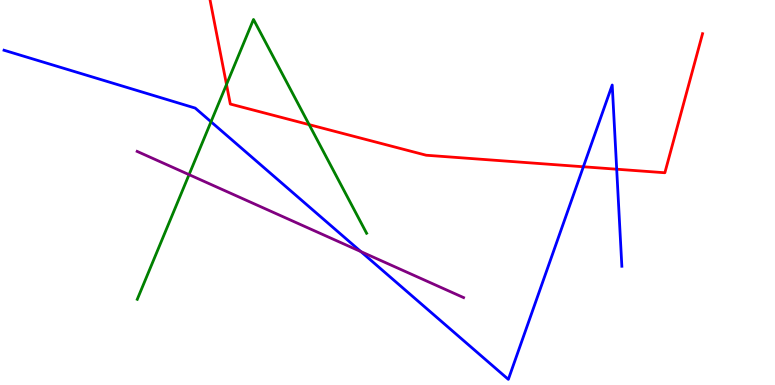[{'lines': ['blue', 'red'], 'intersections': [{'x': 7.53, 'y': 5.67}, {'x': 7.96, 'y': 5.6}]}, {'lines': ['green', 'red'], 'intersections': [{'x': 2.92, 'y': 7.81}, {'x': 3.99, 'y': 6.76}]}, {'lines': ['purple', 'red'], 'intersections': []}, {'lines': ['blue', 'green'], 'intersections': [{'x': 2.72, 'y': 6.84}]}, {'lines': ['blue', 'purple'], 'intersections': [{'x': 4.66, 'y': 3.47}]}, {'lines': ['green', 'purple'], 'intersections': [{'x': 2.44, 'y': 5.46}]}]